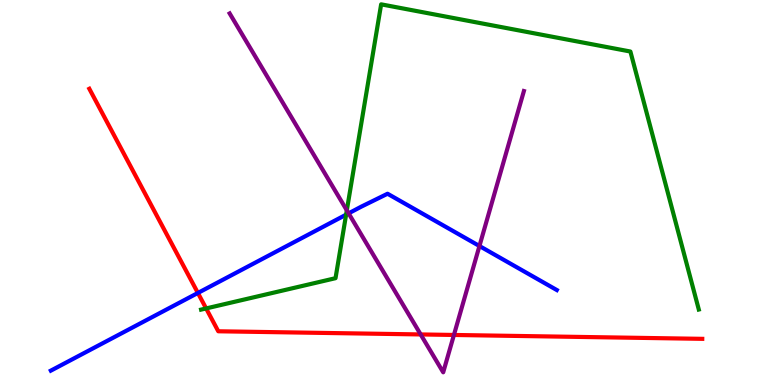[{'lines': ['blue', 'red'], 'intersections': [{'x': 2.55, 'y': 2.39}]}, {'lines': ['green', 'red'], 'intersections': [{'x': 2.66, 'y': 1.99}]}, {'lines': ['purple', 'red'], 'intersections': [{'x': 5.43, 'y': 1.31}, {'x': 5.86, 'y': 1.3}]}, {'lines': ['blue', 'green'], 'intersections': [{'x': 4.47, 'y': 4.42}]}, {'lines': ['blue', 'purple'], 'intersections': [{'x': 4.5, 'y': 4.46}, {'x': 6.19, 'y': 3.61}]}, {'lines': ['green', 'purple'], 'intersections': [{'x': 4.48, 'y': 4.54}]}]